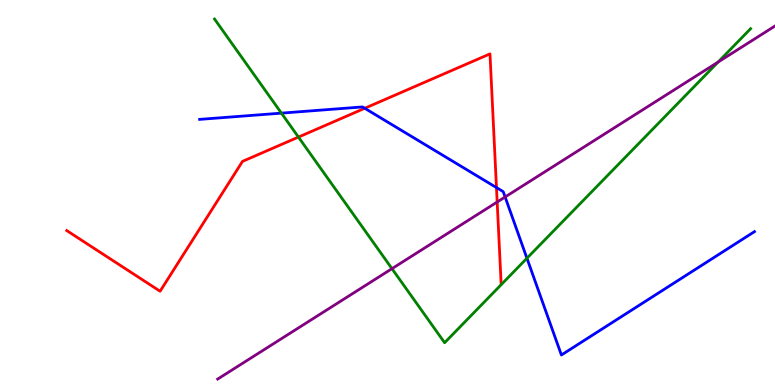[{'lines': ['blue', 'red'], 'intersections': [{'x': 4.71, 'y': 7.19}, {'x': 6.41, 'y': 5.13}]}, {'lines': ['green', 'red'], 'intersections': [{'x': 3.85, 'y': 6.44}]}, {'lines': ['purple', 'red'], 'intersections': [{'x': 6.42, 'y': 4.75}]}, {'lines': ['blue', 'green'], 'intersections': [{'x': 3.63, 'y': 7.06}, {'x': 6.8, 'y': 3.29}]}, {'lines': ['blue', 'purple'], 'intersections': [{'x': 6.52, 'y': 4.88}]}, {'lines': ['green', 'purple'], 'intersections': [{'x': 5.06, 'y': 3.02}, {'x': 9.27, 'y': 8.39}]}]